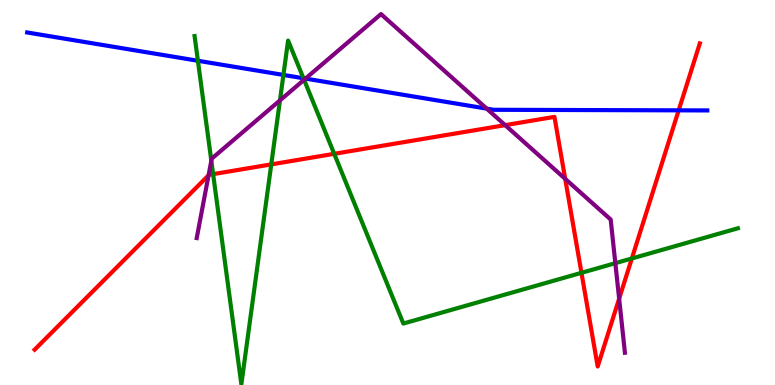[{'lines': ['blue', 'red'], 'intersections': [{'x': 8.76, 'y': 7.13}]}, {'lines': ['green', 'red'], 'intersections': [{'x': 2.75, 'y': 5.48}, {'x': 3.5, 'y': 5.73}, {'x': 4.31, 'y': 6.0}, {'x': 7.5, 'y': 2.91}, {'x': 8.15, 'y': 3.29}]}, {'lines': ['purple', 'red'], 'intersections': [{'x': 2.69, 'y': 5.45}, {'x': 6.52, 'y': 6.75}, {'x': 7.29, 'y': 5.36}, {'x': 7.99, 'y': 2.24}]}, {'lines': ['blue', 'green'], 'intersections': [{'x': 2.55, 'y': 8.42}, {'x': 3.66, 'y': 8.05}, {'x': 3.92, 'y': 7.97}]}, {'lines': ['blue', 'purple'], 'intersections': [{'x': 3.94, 'y': 7.96}, {'x': 6.28, 'y': 7.18}]}, {'lines': ['green', 'purple'], 'intersections': [{'x': 2.73, 'y': 5.83}, {'x': 3.61, 'y': 7.39}, {'x': 3.92, 'y': 7.93}, {'x': 7.94, 'y': 3.16}]}]